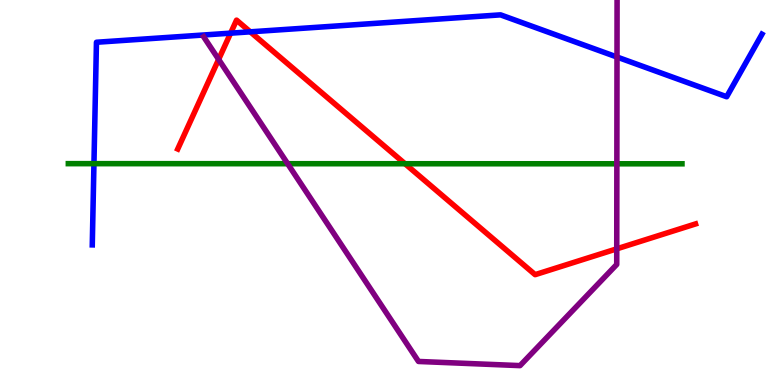[{'lines': ['blue', 'red'], 'intersections': [{'x': 2.98, 'y': 9.14}, {'x': 3.23, 'y': 9.17}]}, {'lines': ['green', 'red'], 'intersections': [{'x': 5.23, 'y': 5.75}]}, {'lines': ['purple', 'red'], 'intersections': [{'x': 2.82, 'y': 8.46}, {'x': 7.96, 'y': 3.54}]}, {'lines': ['blue', 'green'], 'intersections': [{'x': 1.21, 'y': 5.75}]}, {'lines': ['blue', 'purple'], 'intersections': [{'x': 7.96, 'y': 8.52}]}, {'lines': ['green', 'purple'], 'intersections': [{'x': 3.71, 'y': 5.75}, {'x': 7.96, 'y': 5.75}]}]